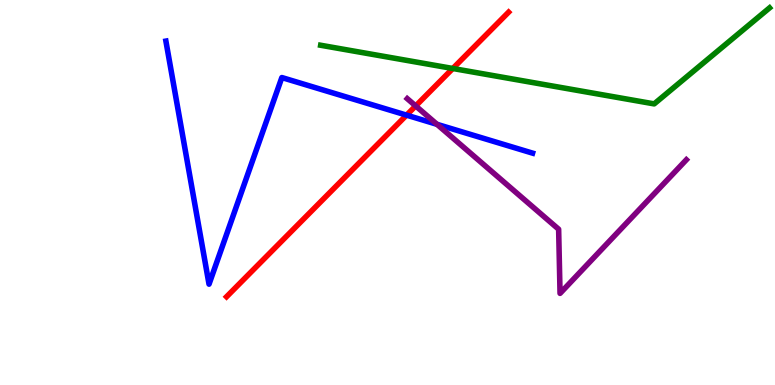[{'lines': ['blue', 'red'], 'intersections': [{'x': 5.25, 'y': 7.01}]}, {'lines': ['green', 'red'], 'intersections': [{'x': 5.84, 'y': 8.22}]}, {'lines': ['purple', 'red'], 'intersections': [{'x': 5.36, 'y': 7.25}]}, {'lines': ['blue', 'green'], 'intersections': []}, {'lines': ['blue', 'purple'], 'intersections': [{'x': 5.64, 'y': 6.77}]}, {'lines': ['green', 'purple'], 'intersections': []}]